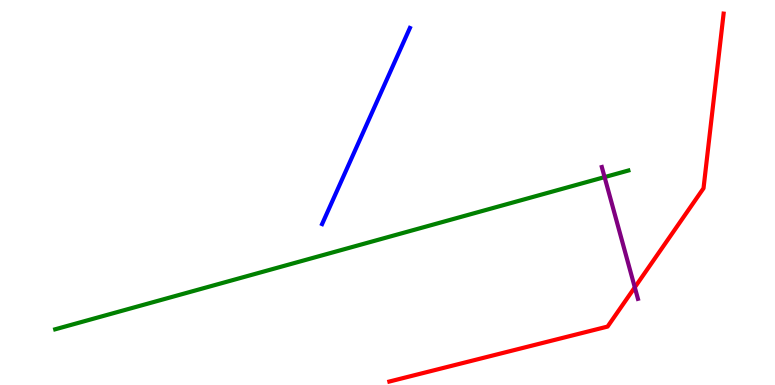[{'lines': ['blue', 'red'], 'intersections': []}, {'lines': ['green', 'red'], 'intersections': []}, {'lines': ['purple', 'red'], 'intersections': [{'x': 8.19, 'y': 2.54}]}, {'lines': ['blue', 'green'], 'intersections': []}, {'lines': ['blue', 'purple'], 'intersections': []}, {'lines': ['green', 'purple'], 'intersections': [{'x': 7.8, 'y': 5.4}]}]